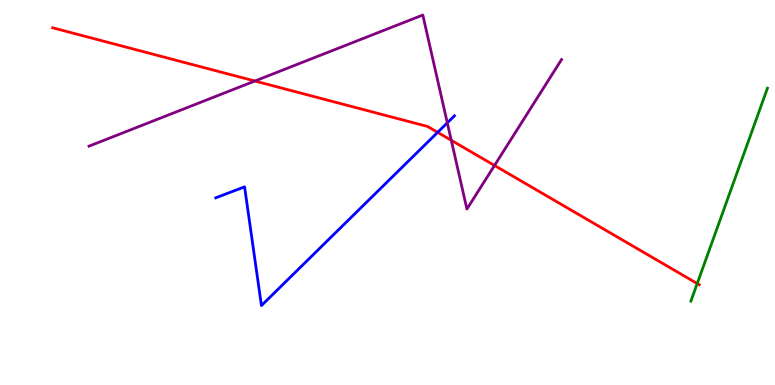[{'lines': ['blue', 'red'], 'intersections': [{'x': 5.65, 'y': 6.56}]}, {'lines': ['green', 'red'], 'intersections': [{'x': 9.0, 'y': 2.64}]}, {'lines': ['purple', 'red'], 'intersections': [{'x': 3.29, 'y': 7.9}, {'x': 5.82, 'y': 6.36}, {'x': 6.38, 'y': 5.7}]}, {'lines': ['blue', 'green'], 'intersections': []}, {'lines': ['blue', 'purple'], 'intersections': [{'x': 5.77, 'y': 6.81}]}, {'lines': ['green', 'purple'], 'intersections': []}]